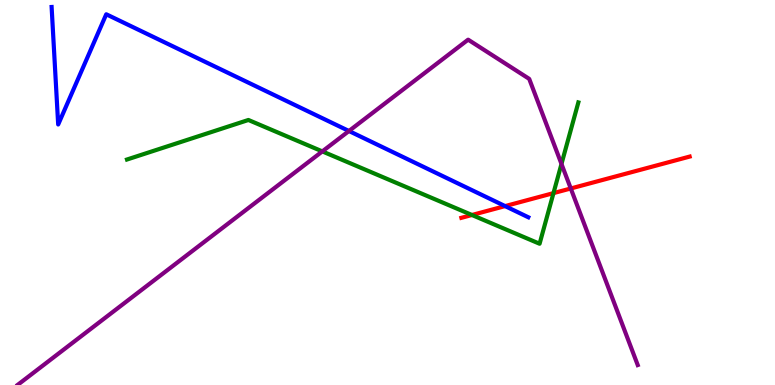[{'lines': ['blue', 'red'], 'intersections': [{'x': 6.52, 'y': 4.65}]}, {'lines': ['green', 'red'], 'intersections': [{'x': 6.09, 'y': 4.42}, {'x': 7.14, 'y': 4.98}]}, {'lines': ['purple', 'red'], 'intersections': [{'x': 7.36, 'y': 5.1}]}, {'lines': ['blue', 'green'], 'intersections': []}, {'lines': ['blue', 'purple'], 'intersections': [{'x': 4.5, 'y': 6.6}]}, {'lines': ['green', 'purple'], 'intersections': [{'x': 4.16, 'y': 6.07}, {'x': 7.24, 'y': 5.74}]}]